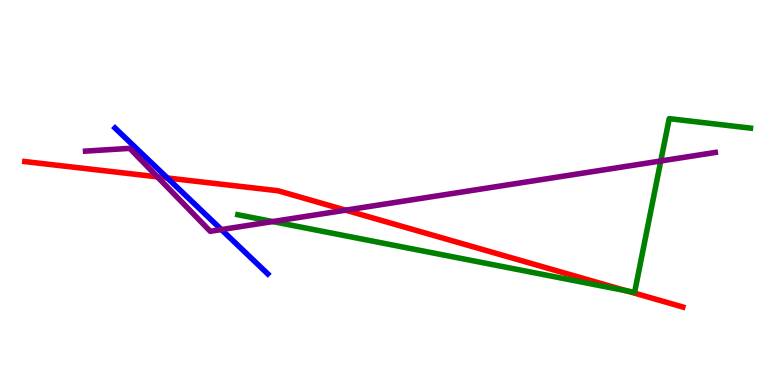[{'lines': ['blue', 'red'], 'intersections': [{'x': 2.16, 'y': 5.38}]}, {'lines': ['green', 'red'], 'intersections': [{'x': 8.08, 'y': 2.45}]}, {'lines': ['purple', 'red'], 'intersections': [{'x': 2.03, 'y': 5.41}, {'x': 4.46, 'y': 4.54}]}, {'lines': ['blue', 'green'], 'intersections': []}, {'lines': ['blue', 'purple'], 'intersections': [{'x': 2.86, 'y': 4.04}]}, {'lines': ['green', 'purple'], 'intersections': [{'x': 3.52, 'y': 4.25}, {'x': 8.53, 'y': 5.82}]}]